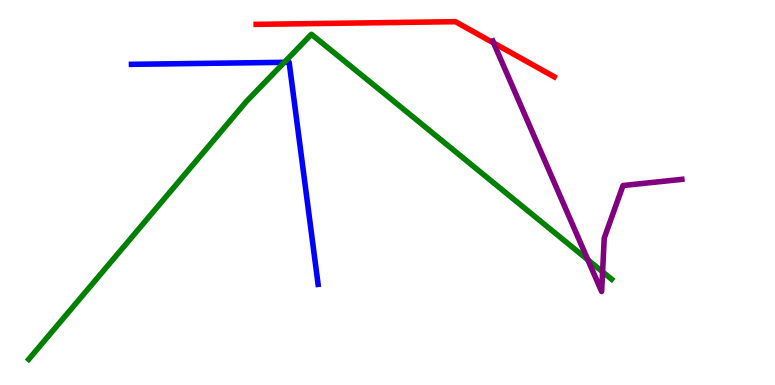[{'lines': ['blue', 'red'], 'intersections': []}, {'lines': ['green', 'red'], 'intersections': []}, {'lines': ['purple', 'red'], 'intersections': [{'x': 6.37, 'y': 8.88}]}, {'lines': ['blue', 'green'], 'intersections': [{'x': 3.67, 'y': 8.38}]}, {'lines': ['blue', 'purple'], 'intersections': []}, {'lines': ['green', 'purple'], 'intersections': [{'x': 7.59, 'y': 3.25}, {'x': 7.78, 'y': 2.94}]}]